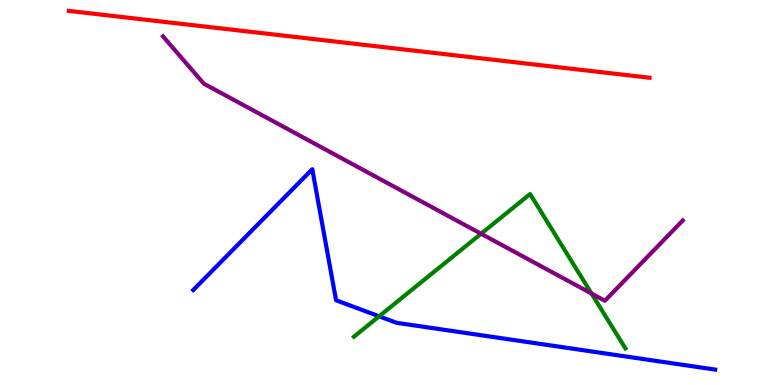[{'lines': ['blue', 'red'], 'intersections': []}, {'lines': ['green', 'red'], 'intersections': []}, {'lines': ['purple', 'red'], 'intersections': []}, {'lines': ['blue', 'green'], 'intersections': [{'x': 4.89, 'y': 1.78}]}, {'lines': ['blue', 'purple'], 'intersections': []}, {'lines': ['green', 'purple'], 'intersections': [{'x': 6.21, 'y': 3.93}, {'x': 7.63, 'y': 2.38}]}]